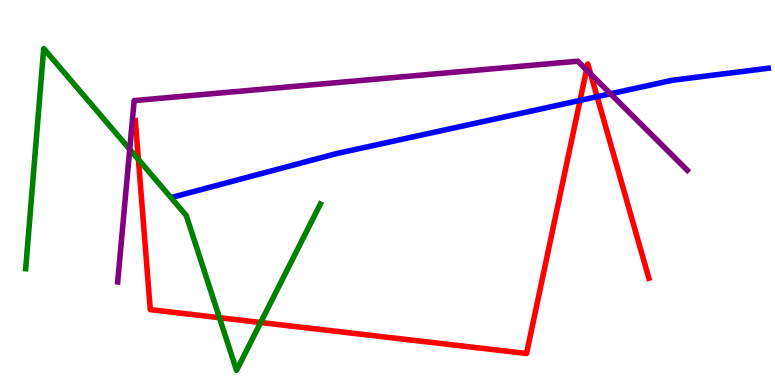[{'lines': ['blue', 'red'], 'intersections': [{'x': 7.48, 'y': 7.39}, {'x': 7.7, 'y': 7.49}]}, {'lines': ['green', 'red'], 'intersections': [{'x': 1.79, 'y': 5.86}, {'x': 2.83, 'y': 1.75}, {'x': 3.36, 'y': 1.62}]}, {'lines': ['purple', 'red'], 'intersections': [{'x': 7.57, 'y': 8.19}, {'x': 7.62, 'y': 8.08}]}, {'lines': ['blue', 'green'], 'intersections': []}, {'lines': ['blue', 'purple'], 'intersections': [{'x': 7.88, 'y': 7.56}]}, {'lines': ['green', 'purple'], 'intersections': [{'x': 1.67, 'y': 6.12}]}]